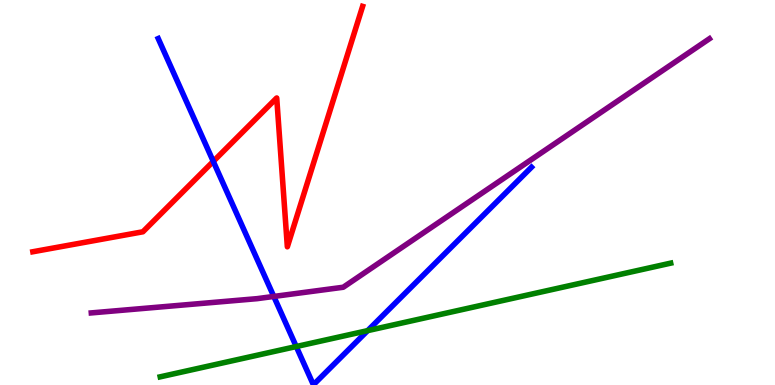[{'lines': ['blue', 'red'], 'intersections': [{'x': 2.75, 'y': 5.81}]}, {'lines': ['green', 'red'], 'intersections': []}, {'lines': ['purple', 'red'], 'intersections': []}, {'lines': ['blue', 'green'], 'intersections': [{'x': 3.82, 'y': 0.999}, {'x': 4.74, 'y': 1.41}]}, {'lines': ['blue', 'purple'], 'intersections': [{'x': 3.53, 'y': 2.3}]}, {'lines': ['green', 'purple'], 'intersections': []}]